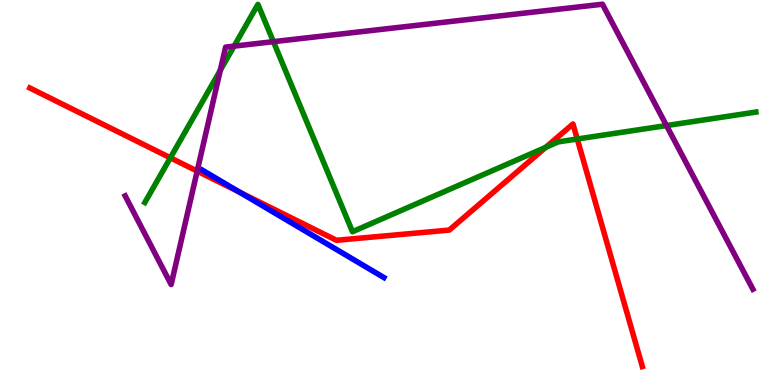[{'lines': ['blue', 'red'], 'intersections': [{'x': 3.09, 'y': 5.01}]}, {'lines': ['green', 'red'], 'intersections': [{'x': 2.2, 'y': 5.9}, {'x': 7.04, 'y': 6.17}, {'x': 7.45, 'y': 6.39}]}, {'lines': ['purple', 'red'], 'intersections': [{'x': 2.54, 'y': 5.56}]}, {'lines': ['blue', 'green'], 'intersections': []}, {'lines': ['blue', 'purple'], 'intersections': []}, {'lines': ['green', 'purple'], 'intersections': [{'x': 2.84, 'y': 8.17}, {'x': 3.02, 'y': 8.8}, {'x': 3.53, 'y': 8.92}, {'x': 8.6, 'y': 6.74}]}]